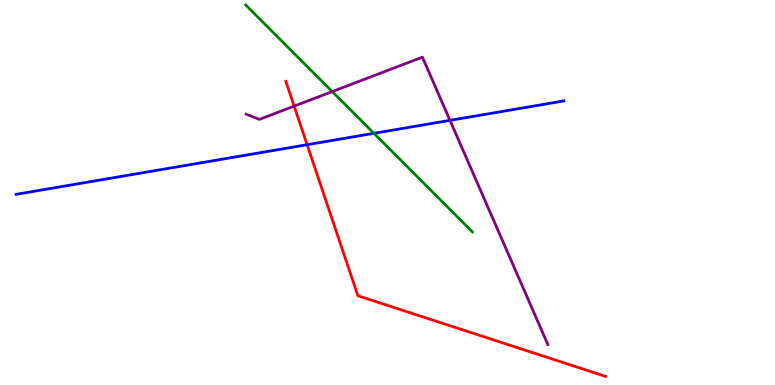[{'lines': ['blue', 'red'], 'intersections': [{'x': 3.96, 'y': 6.24}]}, {'lines': ['green', 'red'], 'intersections': []}, {'lines': ['purple', 'red'], 'intersections': [{'x': 3.8, 'y': 7.24}]}, {'lines': ['blue', 'green'], 'intersections': [{'x': 4.83, 'y': 6.54}]}, {'lines': ['blue', 'purple'], 'intersections': [{'x': 5.81, 'y': 6.87}]}, {'lines': ['green', 'purple'], 'intersections': [{'x': 4.29, 'y': 7.62}]}]